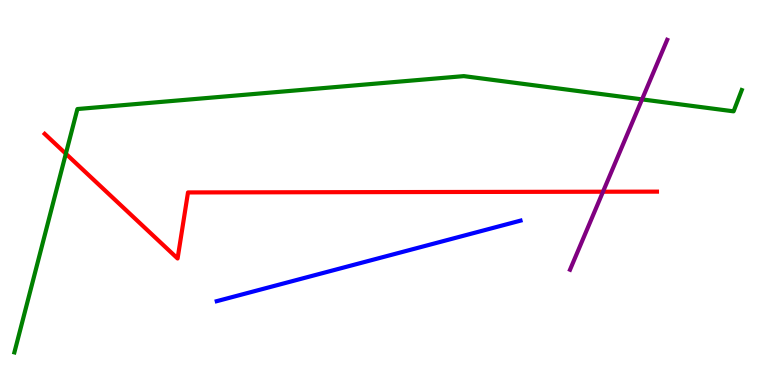[{'lines': ['blue', 'red'], 'intersections': []}, {'lines': ['green', 'red'], 'intersections': [{'x': 0.85, 'y': 6.01}]}, {'lines': ['purple', 'red'], 'intersections': [{'x': 7.78, 'y': 5.02}]}, {'lines': ['blue', 'green'], 'intersections': []}, {'lines': ['blue', 'purple'], 'intersections': []}, {'lines': ['green', 'purple'], 'intersections': [{'x': 8.28, 'y': 7.42}]}]